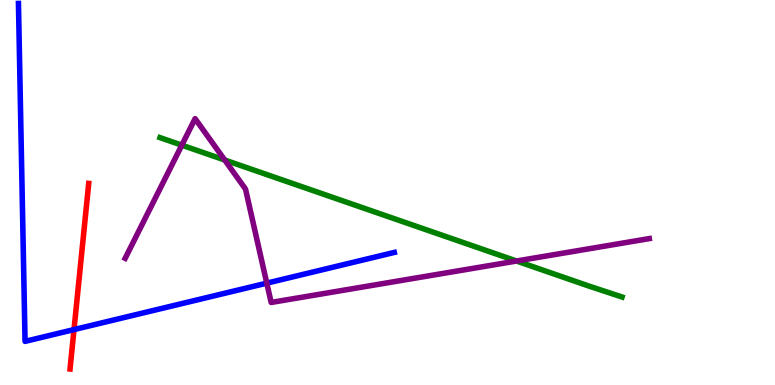[{'lines': ['blue', 'red'], 'intersections': [{'x': 0.955, 'y': 1.44}]}, {'lines': ['green', 'red'], 'intersections': []}, {'lines': ['purple', 'red'], 'intersections': []}, {'lines': ['blue', 'green'], 'intersections': []}, {'lines': ['blue', 'purple'], 'intersections': [{'x': 3.44, 'y': 2.65}]}, {'lines': ['green', 'purple'], 'intersections': [{'x': 2.35, 'y': 6.23}, {'x': 2.9, 'y': 5.84}, {'x': 6.67, 'y': 3.22}]}]